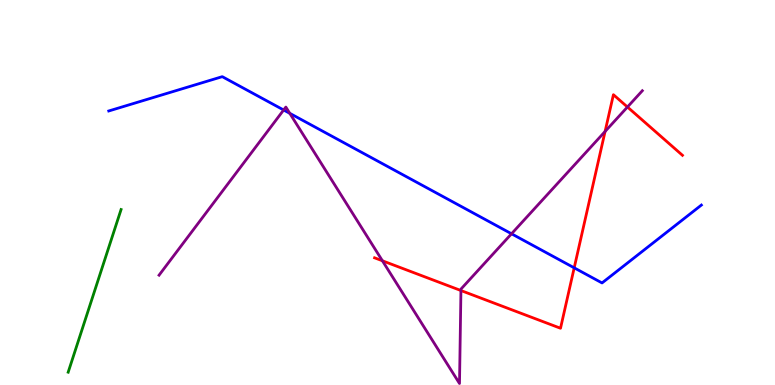[{'lines': ['blue', 'red'], 'intersections': [{'x': 7.41, 'y': 3.04}]}, {'lines': ['green', 'red'], 'intersections': []}, {'lines': ['purple', 'red'], 'intersections': [{'x': 4.93, 'y': 3.23}, {'x': 5.95, 'y': 2.45}, {'x': 7.81, 'y': 6.59}, {'x': 8.1, 'y': 7.22}]}, {'lines': ['blue', 'green'], 'intersections': []}, {'lines': ['blue', 'purple'], 'intersections': [{'x': 3.66, 'y': 7.14}, {'x': 3.74, 'y': 7.06}, {'x': 6.6, 'y': 3.93}]}, {'lines': ['green', 'purple'], 'intersections': []}]